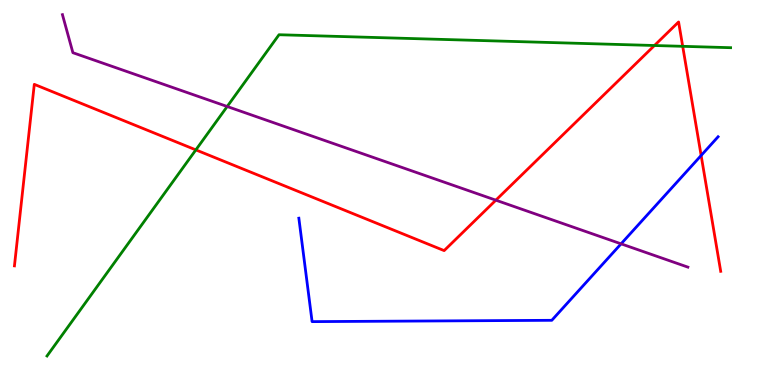[{'lines': ['blue', 'red'], 'intersections': [{'x': 9.05, 'y': 5.96}]}, {'lines': ['green', 'red'], 'intersections': [{'x': 2.53, 'y': 6.11}, {'x': 8.44, 'y': 8.82}, {'x': 8.81, 'y': 8.8}]}, {'lines': ['purple', 'red'], 'intersections': [{'x': 6.4, 'y': 4.8}]}, {'lines': ['blue', 'green'], 'intersections': []}, {'lines': ['blue', 'purple'], 'intersections': [{'x': 8.01, 'y': 3.67}]}, {'lines': ['green', 'purple'], 'intersections': [{'x': 2.93, 'y': 7.23}]}]